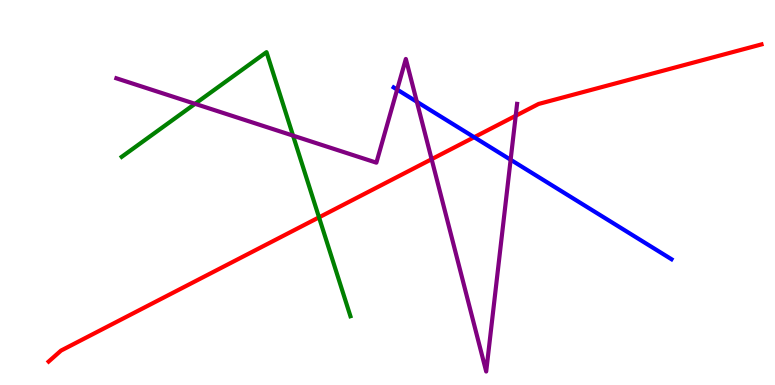[{'lines': ['blue', 'red'], 'intersections': [{'x': 6.12, 'y': 6.44}]}, {'lines': ['green', 'red'], 'intersections': [{'x': 4.12, 'y': 4.35}]}, {'lines': ['purple', 'red'], 'intersections': [{'x': 5.57, 'y': 5.86}, {'x': 6.65, 'y': 6.99}]}, {'lines': ['blue', 'green'], 'intersections': []}, {'lines': ['blue', 'purple'], 'intersections': [{'x': 5.12, 'y': 7.67}, {'x': 5.38, 'y': 7.36}, {'x': 6.59, 'y': 5.85}]}, {'lines': ['green', 'purple'], 'intersections': [{'x': 2.52, 'y': 7.3}, {'x': 3.78, 'y': 6.48}]}]